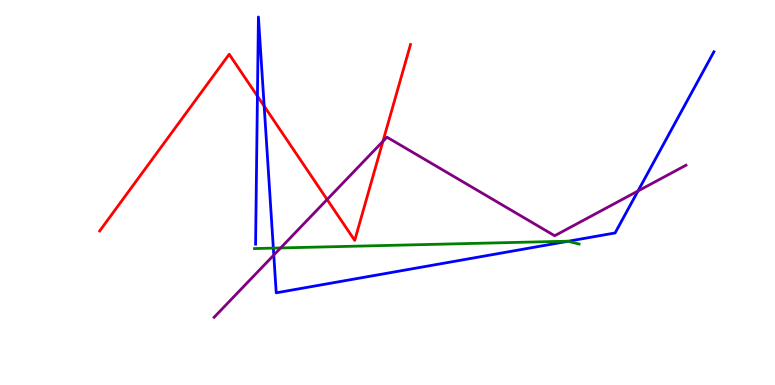[{'lines': ['blue', 'red'], 'intersections': [{'x': 3.32, 'y': 7.5}, {'x': 3.41, 'y': 7.24}]}, {'lines': ['green', 'red'], 'intersections': []}, {'lines': ['purple', 'red'], 'intersections': [{'x': 4.22, 'y': 4.82}, {'x': 4.94, 'y': 6.33}]}, {'lines': ['blue', 'green'], 'intersections': [{'x': 3.53, 'y': 3.56}, {'x': 7.33, 'y': 3.73}]}, {'lines': ['blue', 'purple'], 'intersections': [{'x': 3.53, 'y': 3.37}, {'x': 8.23, 'y': 5.04}]}, {'lines': ['green', 'purple'], 'intersections': [{'x': 3.62, 'y': 3.56}]}]